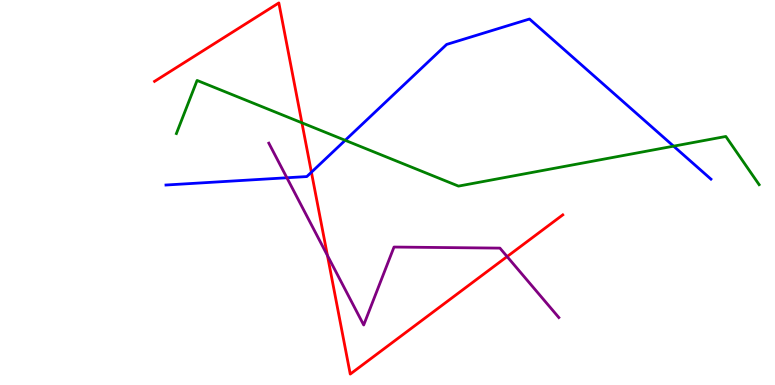[{'lines': ['blue', 'red'], 'intersections': [{'x': 4.02, 'y': 5.53}]}, {'lines': ['green', 'red'], 'intersections': [{'x': 3.9, 'y': 6.81}]}, {'lines': ['purple', 'red'], 'intersections': [{'x': 4.22, 'y': 3.36}, {'x': 6.54, 'y': 3.34}]}, {'lines': ['blue', 'green'], 'intersections': [{'x': 4.45, 'y': 6.36}, {'x': 8.69, 'y': 6.2}]}, {'lines': ['blue', 'purple'], 'intersections': [{'x': 3.7, 'y': 5.38}]}, {'lines': ['green', 'purple'], 'intersections': []}]